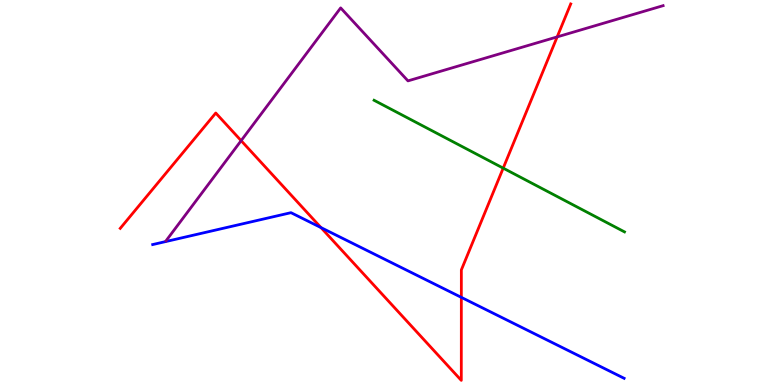[{'lines': ['blue', 'red'], 'intersections': [{'x': 4.14, 'y': 4.09}, {'x': 5.95, 'y': 2.28}]}, {'lines': ['green', 'red'], 'intersections': [{'x': 6.49, 'y': 5.63}]}, {'lines': ['purple', 'red'], 'intersections': [{'x': 3.11, 'y': 6.35}, {'x': 7.19, 'y': 9.04}]}, {'lines': ['blue', 'green'], 'intersections': []}, {'lines': ['blue', 'purple'], 'intersections': []}, {'lines': ['green', 'purple'], 'intersections': []}]